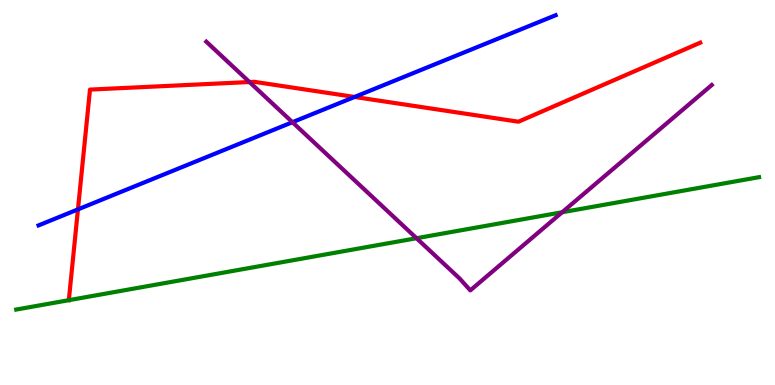[{'lines': ['blue', 'red'], 'intersections': [{'x': 1.01, 'y': 4.56}, {'x': 4.58, 'y': 7.48}]}, {'lines': ['green', 'red'], 'intersections': []}, {'lines': ['purple', 'red'], 'intersections': [{'x': 3.22, 'y': 7.87}]}, {'lines': ['blue', 'green'], 'intersections': []}, {'lines': ['blue', 'purple'], 'intersections': [{'x': 3.77, 'y': 6.83}]}, {'lines': ['green', 'purple'], 'intersections': [{'x': 5.37, 'y': 3.81}, {'x': 7.25, 'y': 4.49}]}]